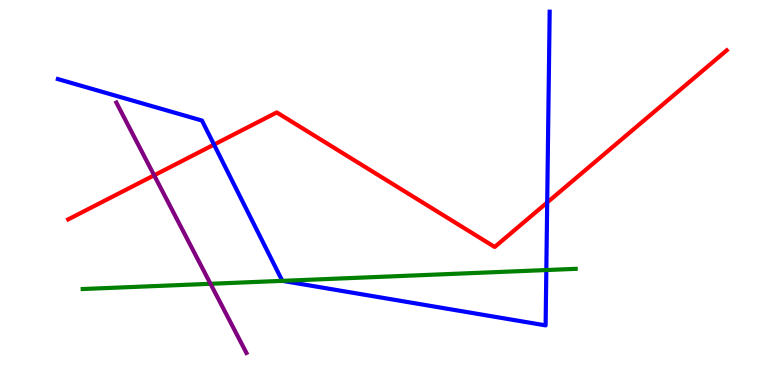[{'lines': ['blue', 'red'], 'intersections': [{'x': 2.76, 'y': 6.24}, {'x': 7.06, 'y': 4.74}]}, {'lines': ['green', 'red'], 'intersections': []}, {'lines': ['purple', 'red'], 'intersections': [{'x': 1.99, 'y': 5.45}]}, {'lines': ['blue', 'green'], 'intersections': [{'x': 3.64, 'y': 2.71}, {'x': 7.05, 'y': 2.99}]}, {'lines': ['blue', 'purple'], 'intersections': []}, {'lines': ['green', 'purple'], 'intersections': [{'x': 2.72, 'y': 2.63}]}]